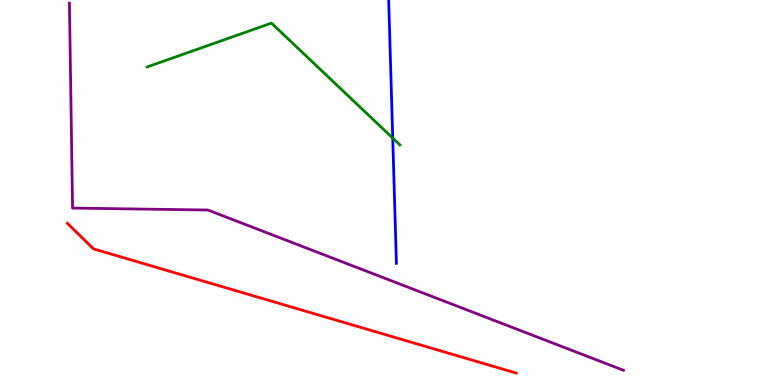[{'lines': ['blue', 'red'], 'intersections': []}, {'lines': ['green', 'red'], 'intersections': []}, {'lines': ['purple', 'red'], 'intersections': []}, {'lines': ['blue', 'green'], 'intersections': [{'x': 5.07, 'y': 6.41}]}, {'lines': ['blue', 'purple'], 'intersections': []}, {'lines': ['green', 'purple'], 'intersections': []}]